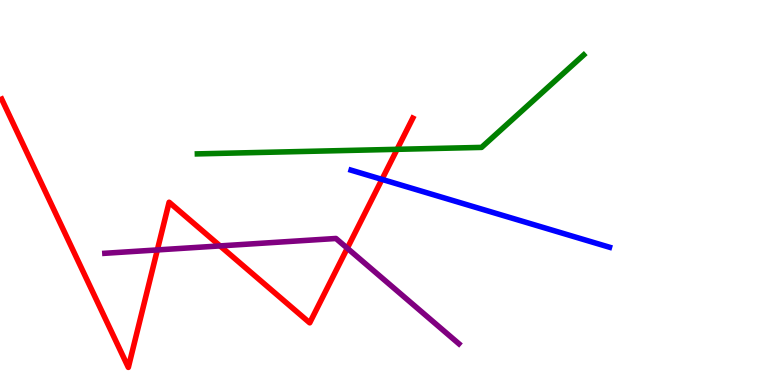[{'lines': ['blue', 'red'], 'intersections': [{'x': 4.93, 'y': 5.34}]}, {'lines': ['green', 'red'], 'intersections': [{'x': 5.12, 'y': 6.12}]}, {'lines': ['purple', 'red'], 'intersections': [{'x': 2.03, 'y': 3.51}, {'x': 2.84, 'y': 3.61}, {'x': 4.48, 'y': 3.55}]}, {'lines': ['blue', 'green'], 'intersections': []}, {'lines': ['blue', 'purple'], 'intersections': []}, {'lines': ['green', 'purple'], 'intersections': []}]